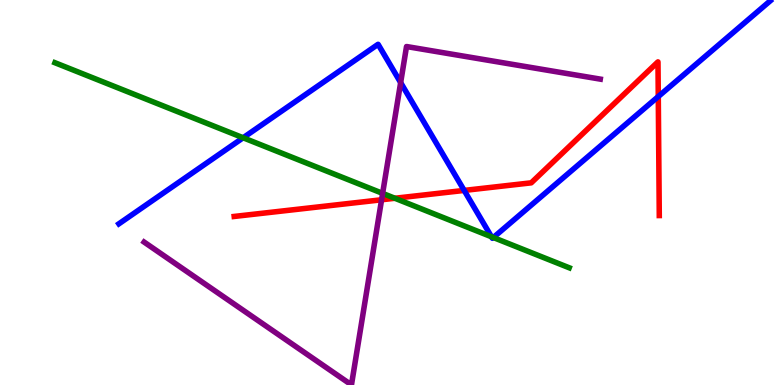[{'lines': ['blue', 'red'], 'intersections': [{'x': 5.99, 'y': 5.05}, {'x': 8.49, 'y': 7.49}]}, {'lines': ['green', 'red'], 'intersections': [{'x': 5.1, 'y': 4.85}]}, {'lines': ['purple', 'red'], 'intersections': [{'x': 4.92, 'y': 4.81}]}, {'lines': ['blue', 'green'], 'intersections': [{'x': 3.14, 'y': 6.42}, {'x': 6.34, 'y': 3.85}, {'x': 6.37, 'y': 3.83}]}, {'lines': ['blue', 'purple'], 'intersections': [{'x': 5.17, 'y': 7.85}]}, {'lines': ['green', 'purple'], 'intersections': [{'x': 4.94, 'y': 4.98}]}]